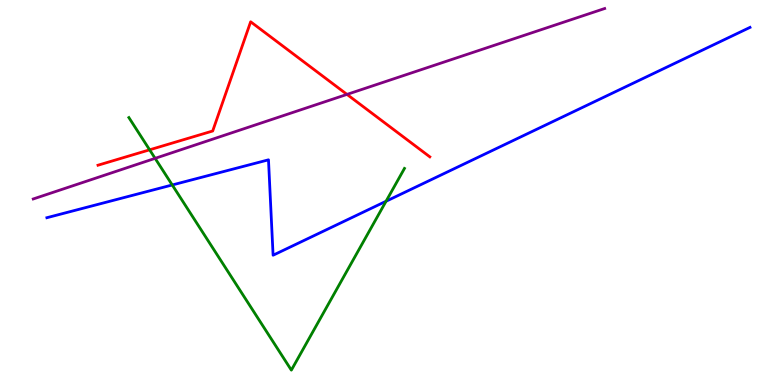[{'lines': ['blue', 'red'], 'intersections': []}, {'lines': ['green', 'red'], 'intersections': [{'x': 1.93, 'y': 6.11}]}, {'lines': ['purple', 'red'], 'intersections': [{'x': 4.48, 'y': 7.55}]}, {'lines': ['blue', 'green'], 'intersections': [{'x': 2.22, 'y': 5.2}, {'x': 4.98, 'y': 4.77}]}, {'lines': ['blue', 'purple'], 'intersections': []}, {'lines': ['green', 'purple'], 'intersections': [{'x': 2.0, 'y': 5.89}]}]